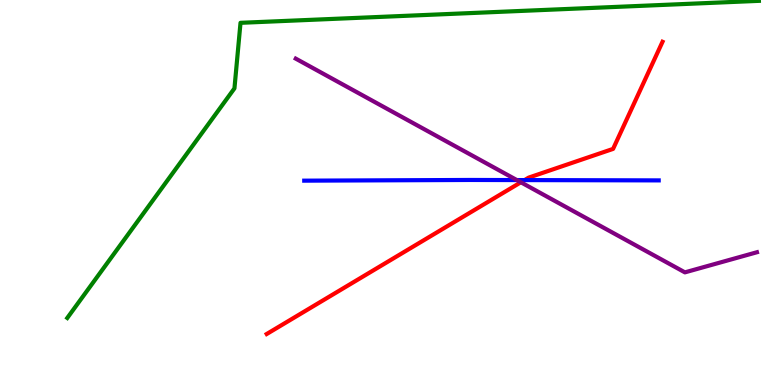[{'lines': ['blue', 'red'], 'intersections': [{'x': 6.77, 'y': 5.32}]}, {'lines': ['green', 'red'], 'intersections': []}, {'lines': ['purple', 'red'], 'intersections': [{'x': 6.72, 'y': 5.27}]}, {'lines': ['blue', 'green'], 'intersections': []}, {'lines': ['blue', 'purple'], 'intersections': [{'x': 6.67, 'y': 5.32}]}, {'lines': ['green', 'purple'], 'intersections': []}]